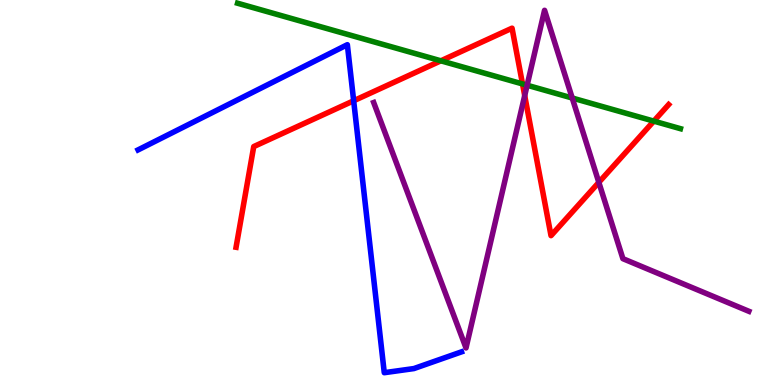[{'lines': ['blue', 'red'], 'intersections': [{'x': 4.56, 'y': 7.38}]}, {'lines': ['green', 'red'], 'intersections': [{'x': 5.69, 'y': 8.42}, {'x': 6.74, 'y': 7.82}, {'x': 8.44, 'y': 6.85}]}, {'lines': ['purple', 'red'], 'intersections': [{'x': 6.77, 'y': 7.52}, {'x': 7.73, 'y': 5.26}]}, {'lines': ['blue', 'green'], 'intersections': []}, {'lines': ['blue', 'purple'], 'intersections': []}, {'lines': ['green', 'purple'], 'intersections': [{'x': 6.8, 'y': 7.79}, {'x': 7.38, 'y': 7.45}]}]